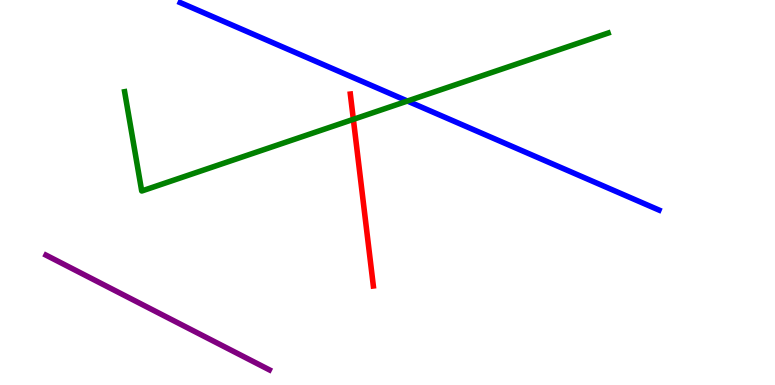[{'lines': ['blue', 'red'], 'intersections': []}, {'lines': ['green', 'red'], 'intersections': [{'x': 4.56, 'y': 6.9}]}, {'lines': ['purple', 'red'], 'intersections': []}, {'lines': ['blue', 'green'], 'intersections': [{'x': 5.26, 'y': 7.38}]}, {'lines': ['blue', 'purple'], 'intersections': []}, {'lines': ['green', 'purple'], 'intersections': []}]